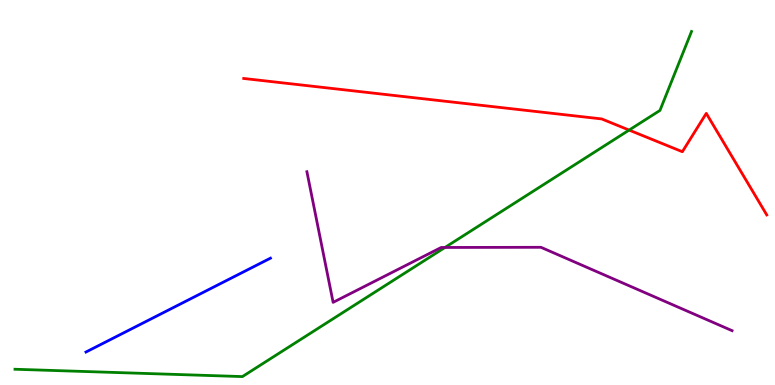[{'lines': ['blue', 'red'], 'intersections': []}, {'lines': ['green', 'red'], 'intersections': [{'x': 8.12, 'y': 6.62}]}, {'lines': ['purple', 'red'], 'intersections': []}, {'lines': ['blue', 'green'], 'intersections': []}, {'lines': ['blue', 'purple'], 'intersections': []}, {'lines': ['green', 'purple'], 'intersections': [{'x': 5.74, 'y': 3.57}]}]